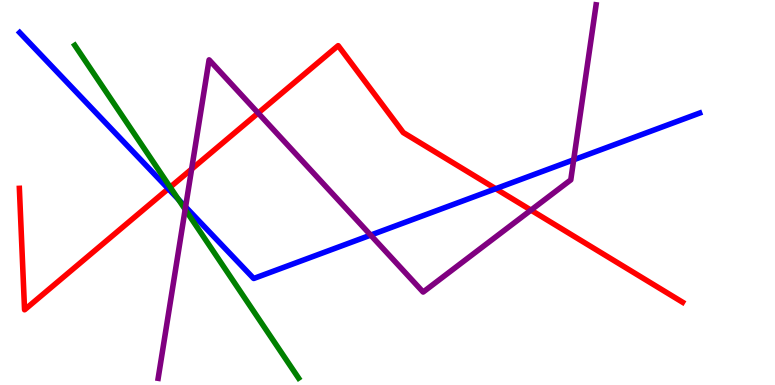[{'lines': ['blue', 'red'], 'intersections': [{'x': 2.17, 'y': 5.1}, {'x': 6.4, 'y': 5.1}]}, {'lines': ['green', 'red'], 'intersections': [{'x': 2.2, 'y': 5.14}]}, {'lines': ['purple', 'red'], 'intersections': [{'x': 2.47, 'y': 5.61}, {'x': 3.33, 'y': 7.06}, {'x': 6.85, 'y': 4.54}]}, {'lines': ['blue', 'green'], 'intersections': [{'x': 2.3, 'y': 4.82}]}, {'lines': ['blue', 'purple'], 'intersections': [{'x': 2.39, 'y': 4.63}, {'x': 4.78, 'y': 3.89}, {'x': 7.4, 'y': 5.85}]}, {'lines': ['green', 'purple'], 'intersections': [{'x': 2.39, 'y': 4.56}]}]